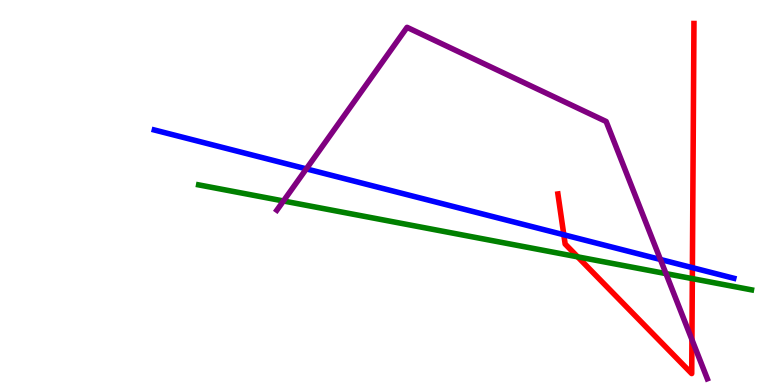[{'lines': ['blue', 'red'], 'intersections': [{'x': 7.27, 'y': 3.9}, {'x': 8.93, 'y': 3.05}]}, {'lines': ['green', 'red'], 'intersections': [{'x': 7.45, 'y': 3.33}, {'x': 8.93, 'y': 2.76}]}, {'lines': ['purple', 'red'], 'intersections': [{'x': 8.93, 'y': 1.18}]}, {'lines': ['blue', 'green'], 'intersections': []}, {'lines': ['blue', 'purple'], 'intersections': [{'x': 3.95, 'y': 5.61}, {'x': 8.52, 'y': 3.26}]}, {'lines': ['green', 'purple'], 'intersections': [{'x': 3.66, 'y': 4.78}, {'x': 8.59, 'y': 2.89}]}]